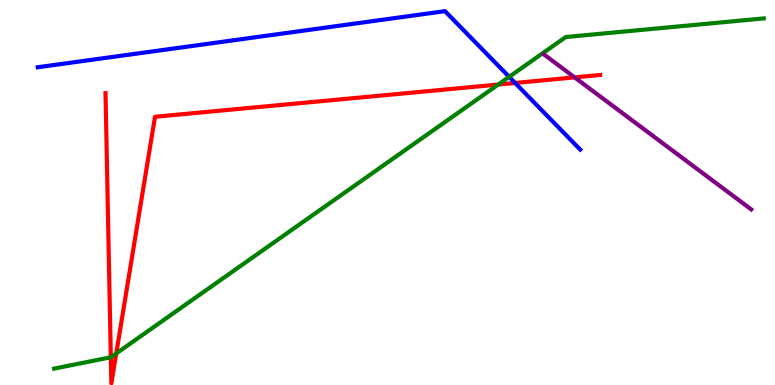[{'lines': ['blue', 'red'], 'intersections': [{'x': 6.65, 'y': 7.85}]}, {'lines': ['green', 'red'], 'intersections': [{'x': 1.43, 'y': 0.721}, {'x': 1.5, 'y': 0.82}, {'x': 6.43, 'y': 7.8}]}, {'lines': ['purple', 'red'], 'intersections': [{'x': 7.41, 'y': 7.99}]}, {'lines': ['blue', 'green'], 'intersections': [{'x': 6.57, 'y': 8.0}]}, {'lines': ['blue', 'purple'], 'intersections': []}, {'lines': ['green', 'purple'], 'intersections': []}]